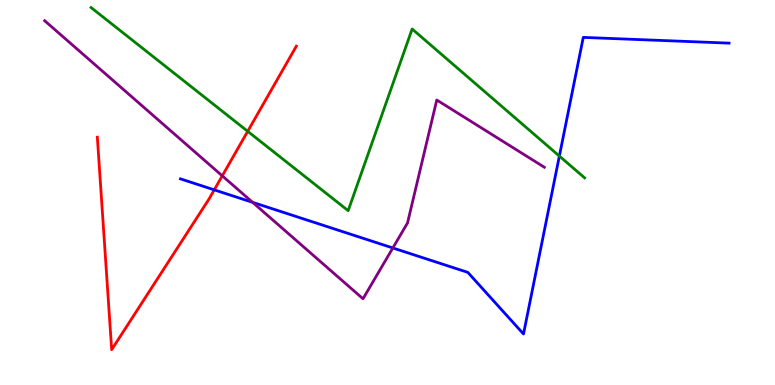[{'lines': ['blue', 'red'], 'intersections': [{'x': 2.76, 'y': 5.07}]}, {'lines': ['green', 'red'], 'intersections': [{'x': 3.2, 'y': 6.59}]}, {'lines': ['purple', 'red'], 'intersections': [{'x': 2.87, 'y': 5.43}]}, {'lines': ['blue', 'green'], 'intersections': [{'x': 7.22, 'y': 5.95}]}, {'lines': ['blue', 'purple'], 'intersections': [{'x': 3.26, 'y': 4.74}, {'x': 5.07, 'y': 3.56}]}, {'lines': ['green', 'purple'], 'intersections': []}]